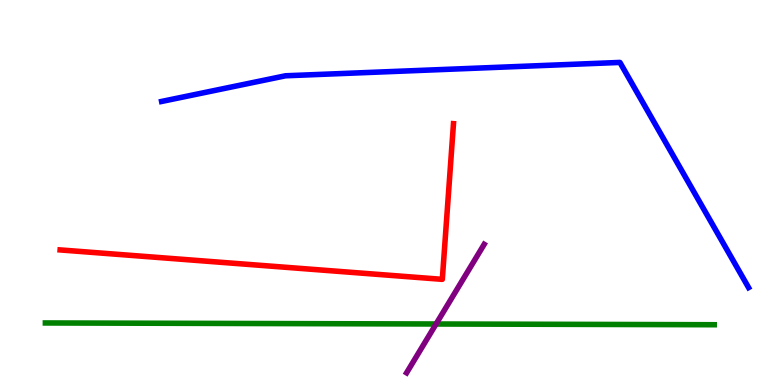[{'lines': ['blue', 'red'], 'intersections': []}, {'lines': ['green', 'red'], 'intersections': []}, {'lines': ['purple', 'red'], 'intersections': []}, {'lines': ['blue', 'green'], 'intersections': []}, {'lines': ['blue', 'purple'], 'intersections': []}, {'lines': ['green', 'purple'], 'intersections': [{'x': 5.63, 'y': 1.58}]}]